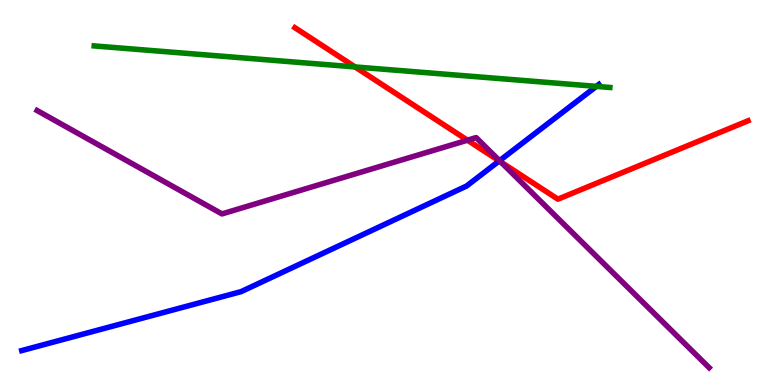[{'lines': ['blue', 'red'], 'intersections': [{'x': 6.44, 'y': 5.82}]}, {'lines': ['green', 'red'], 'intersections': [{'x': 4.58, 'y': 8.26}]}, {'lines': ['purple', 'red'], 'intersections': [{'x': 6.03, 'y': 6.36}, {'x': 6.46, 'y': 5.79}]}, {'lines': ['blue', 'green'], 'intersections': [{'x': 7.69, 'y': 7.76}]}, {'lines': ['blue', 'purple'], 'intersections': [{'x': 6.45, 'y': 5.83}]}, {'lines': ['green', 'purple'], 'intersections': []}]